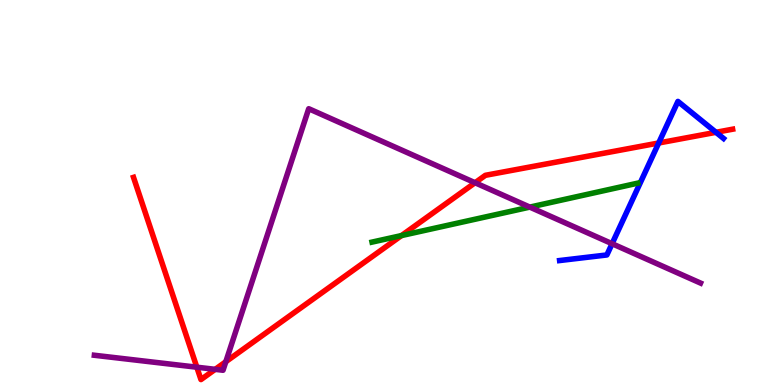[{'lines': ['blue', 'red'], 'intersections': [{'x': 8.5, 'y': 6.29}, {'x': 9.24, 'y': 6.56}]}, {'lines': ['green', 'red'], 'intersections': [{'x': 5.18, 'y': 3.88}]}, {'lines': ['purple', 'red'], 'intersections': [{'x': 2.54, 'y': 0.462}, {'x': 2.78, 'y': 0.407}, {'x': 2.91, 'y': 0.605}, {'x': 6.13, 'y': 5.25}]}, {'lines': ['blue', 'green'], 'intersections': []}, {'lines': ['blue', 'purple'], 'intersections': [{'x': 7.9, 'y': 3.67}]}, {'lines': ['green', 'purple'], 'intersections': [{'x': 6.84, 'y': 4.62}]}]